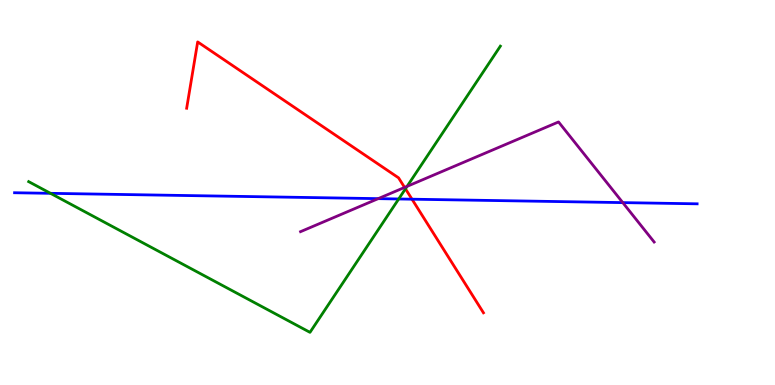[{'lines': ['blue', 'red'], 'intersections': [{'x': 5.32, 'y': 4.83}]}, {'lines': ['green', 'red'], 'intersections': [{'x': 5.23, 'y': 5.1}]}, {'lines': ['purple', 'red'], 'intersections': [{'x': 5.22, 'y': 5.13}]}, {'lines': ['blue', 'green'], 'intersections': [{'x': 0.652, 'y': 4.98}, {'x': 5.14, 'y': 4.83}]}, {'lines': ['blue', 'purple'], 'intersections': [{'x': 4.88, 'y': 4.84}, {'x': 8.04, 'y': 4.74}]}, {'lines': ['green', 'purple'], 'intersections': [{'x': 5.25, 'y': 5.16}]}]